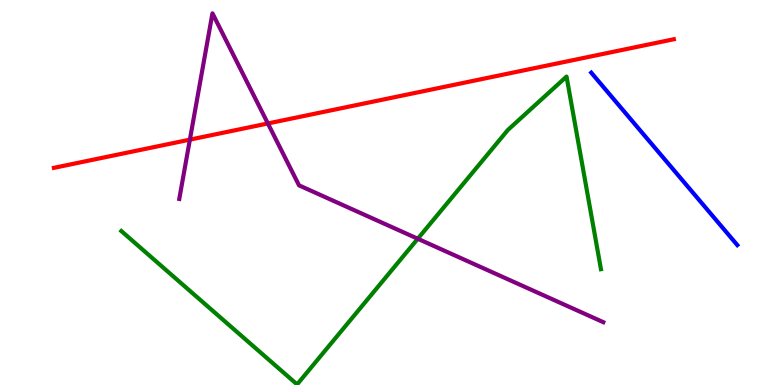[{'lines': ['blue', 'red'], 'intersections': []}, {'lines': ['green', 'red'], 'intersections': []}, {'lines': ['purple', 'red'], 'intersections': [{'x': 2.45, 'y': 6.37}, {'x': 3.46, 'y': 6.79}]}, {'lines': ['blue', 'green'], 'intersections': []}, {'lines': ['blue', 'purple'], 'intersections': []}, {'lines': ['green', 'purple'], 'intersections': [{'x': 5.39, 'y': 3.8}]}]